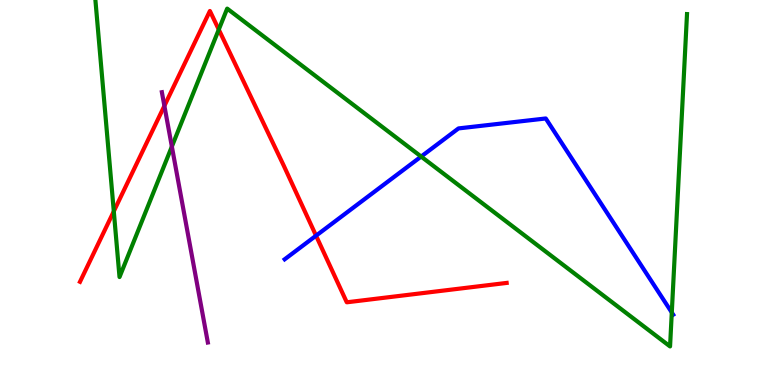[{'lines': ['blue', 'red'], 'intersections': [{'x': 4.08, 'y': 3.88}]}, {'lines': ['green', 'red'], 'intersections': [{'x': 1.47, 'y': 4.51}, {'x': 2.82, 'y': 9.23}]}, {'lines': ['purple', 'red'], 'intersections': [{'x': 2.12, 'y': 7.25}]}, {'lines': ['blue', 'green'], 'intersections': [{'x': 5.43, 'y': 5.93}, {'x': 8.67, 'y': 1.88}]}, {'lines': ['blue', 'purple'], 'intersections': []}, {'lines': ['green', 'purple'], 'intersections': [{'x': 2.22, 'y': 6.19}]}]